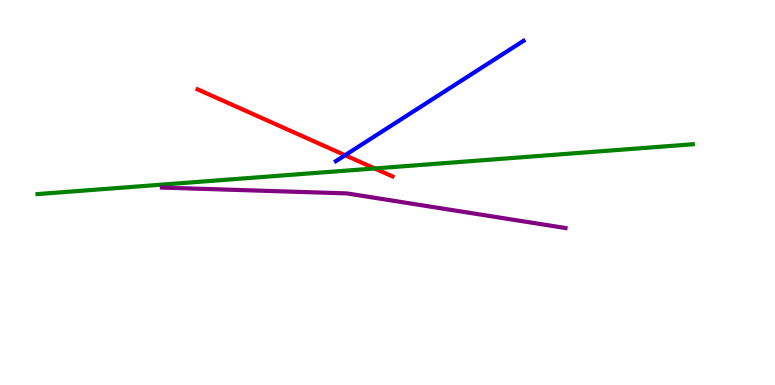[{'lines': ['blue', 'red'], 'intersections': [{'x': 4.45, 'y': 5.97}]}, {'lines': ['green', 'red'], 'intersections': [{'x': 4.83, 'y': 5.62}]}, {'lines': ['purple', 'red'], 'intersections': []}, {'lines': ['blue', 'green'], 'intersections': []}, {'lines': ['blue', 'purple'], 'intersections': []}, {'lines': ['green', 'purple'], 'intersections': []}]